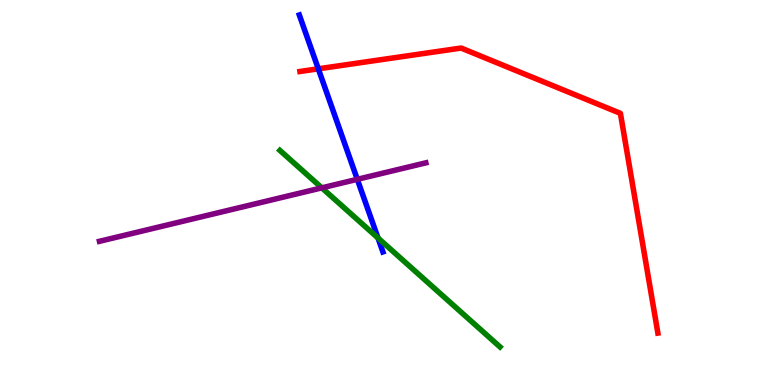[{'lines': ['blue', 'red'], 'intersections': [{'x': 4.11, 'y': 8.21}]}, {'lines': ['green', 'red'], 'intersections': []}, {'lines': ['purple', 'red'], 'intersections': []}, {'lines': ['blue', 'green'], 'intersections': [{'x': 4.88, 'y': 3.82}]}, {'lines': ['blue', 'purple'], 'intersections': [{'x': 4.61, 'y': 5.34}]}, {'lines': ['green', 'purple'], 'intersections': [{'x': 4.15, 'y': 5.12}]}]